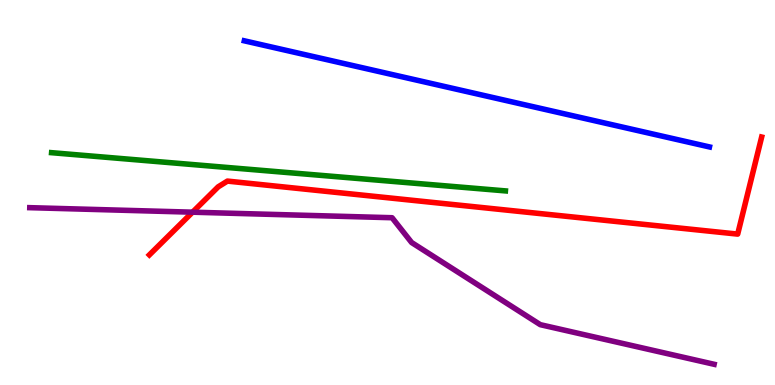[{'lines': ['blue', 'red'], 'intersections': []}, {'lines': ['green', 'red'], 'intersections': []}, {'lines': ['purple', 'red'], 'intersections': [{'x': 2.48, 'y': 4.49}]}, {'lines': ['blue', 'green'], 'intersections': []}, {'lines': ['blue', 'purple'], 'intersections': []}, {'lines': ['green', 'purple'], 'intersections': []}]